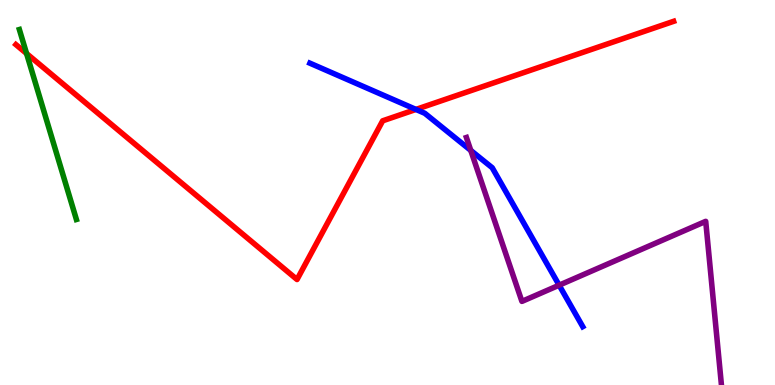[{'lines': ['blue', 'red'], 'intersections': [{'x': 5.37, 'y': 7.16}]}, {'lines': ['green', 'red'], 'intersections': [{'x': 0.343, 'y': 8.61}]}, {'lines': ['purple', 'red'], 'intersections': []}, {'lines': ['blue', 'green'], 'intersections': []}, {'lines': ['blue', 'purple'], 'intersections': [{'x': 6.07, 'y': 6.09}, {'x': 7.21, 'y': 2.59}]}, {'lines': ['green', 'purple'], 'intersections': []}]